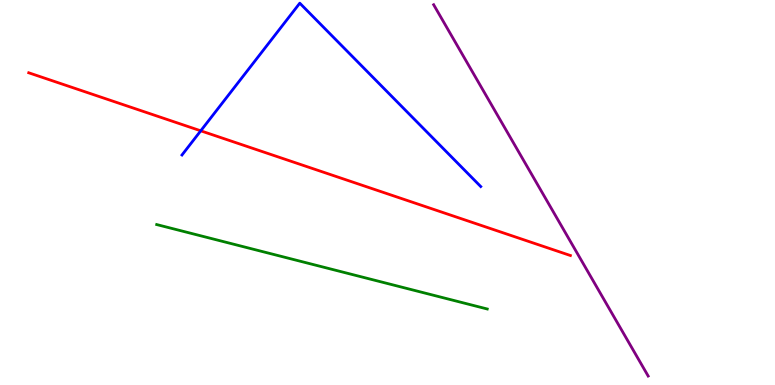[{'lines': ['blue', 'red'], 'intersections': [{'x': 2.59, 'y': 6.6}]}, {'lines': ['green', 'red'], 'intersections': []}, {'lines': ['purple', 'red'], 'intersections': []}, {'lines': ['blue', 'green'], 'intersections': []}, {'lines': ['blue', 'purple'], 'intersections': []}, {'lines': ['green', 'purple'], 'intersections': []}]